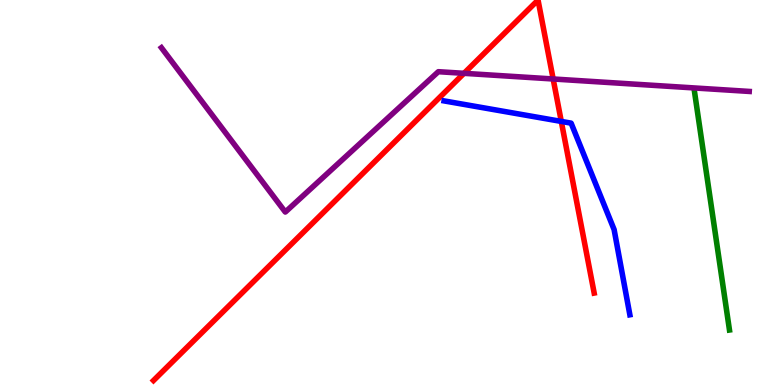[{'lines': ['blue', 'red'], 'intersections': [{'x': 7.24, 'y': 6.85}]}, {'lines': ['green', 'red'], 'intersections': []}, {'lines': ['purple', 'red'], 'intersections': [{'x': 5.99, 'y': 8.1}, {'x': 7.14, 'y': 7.95}]}, {'lines': ['blue', 'green'], 'intersections': []}, {'lines': ['blue', 'purple'], 'intersections': []}, {'lines': ['green', 'purple'], 'intersections': []}]